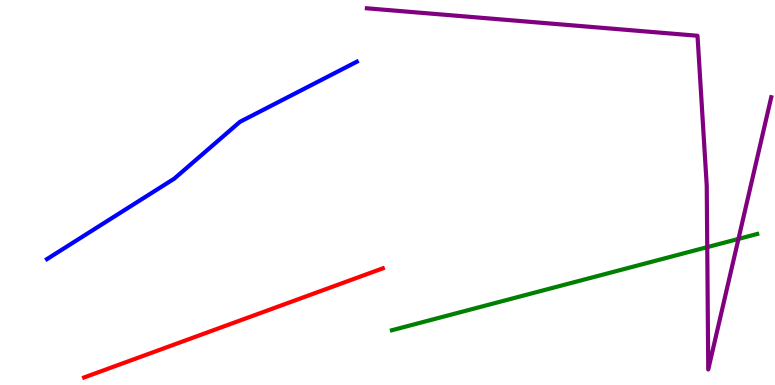[{'lines': ['blue', 'red'], 'intersections': []}, {'lines': ['green', 'red'], 'intersections': []}, {'lines': ['purple', 'red'], 'intersections': []}, {'lines': ['blue', 'green'], 'intersections': []}, {'lines': ['blue', 'purple'], 'intersections': []}, {'lines': ['green', 'purple'], 'intersections': [{'x': 9.13, 'y': 3.58}, {'x': 9.53, 'y': 3.79}]}]